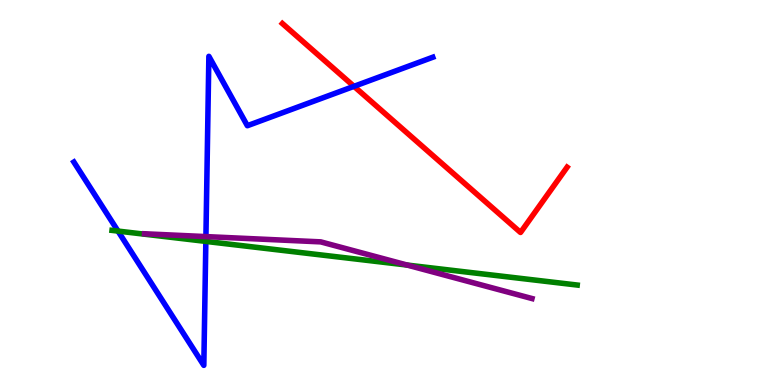[{'lines': ['blue', 'red'], 'intersections': [{'x': 4.57, 'y': 7.76}]}, {'lines': ['green', 'red'], 'intersections': []}, {'lines': ['purple', 'red'], 'intersections': []}, {'lines': ['blue', 'green'], 'intersections': [{'x': 1.52, 'y': 4.0}, {'x': 2.66, 'y': 3.73}]}, {'lines': ['blue', 'purple'], 'intersections': [{'x': 2.66, 'y': 3.85}]}, {'lines': ['green', 'purple'], 'intersections': [{'x': 5.25, 'y': 3.12}]}]